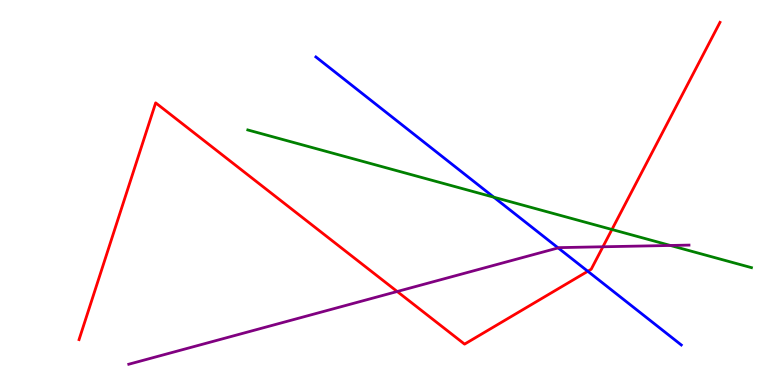[{'lines': ['blue', 'red'], 'intersections': [{'x': 7.58, 'y': 2.95}]}, {'lines': ['green', 'red'], 'intersections': [{'x': 7.9, 'y': 4.04}]}, {'lines': ['purple', 'red'], 'intersections': [{'x': 5.13, 'y': 2.43}, {'x': 7.78, 'y': 3.59}]}, {'lines': ['blue', 'green'], 'intersections': [{'x': 6.37, 'y': 4.88}]}, {'lines': ['blue', 'purple'], 'intersections': [{'x': 7.2, 'y': 3.56}]}, {'lines': ['green', 'purple'], 'intersections': [{'x': 8.65, 'y': 3.62}]}]